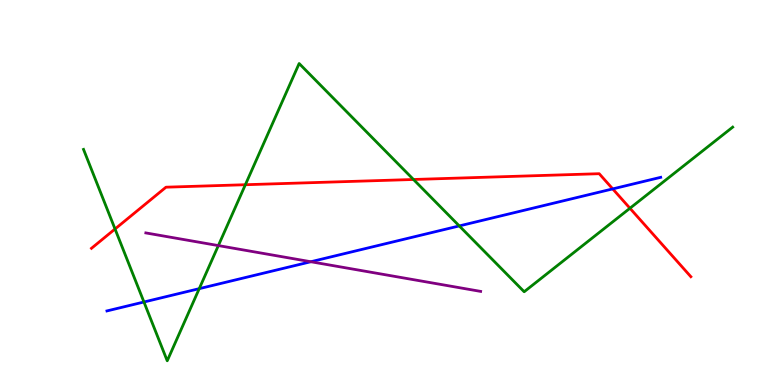[{'lines': ['blue', 'red'], 'intersections': [{'x': 7.91, 'y': 5.09}]}, {'lines': ['green', 'red'], 'intersections': [{'x': 1.48, 'y': 4.05}, {'x': 3.17, 'y': 5.2}, {'x': 5.34, 'y': 5.34}, {'x': 8.13, 'y': 4.59}]}, {'lines': ['purple', 'red'], 'intersections': []}, {'lines': ['blue', 'green'], 'intersections': [{'x': 1.86, 'y': 2.16}, {'x': 2.57, 'y': 2.5}, {'x': 5.93, 'y': 4.13}]}, {'lines': ['blue', 'purple'], 'intersections': [{'x': 4.01, 'y': 3.2}]}, {'lines': ['green', 'purple'], 'intersections': [{'x': 2.82, 'y': 3.62}]}]